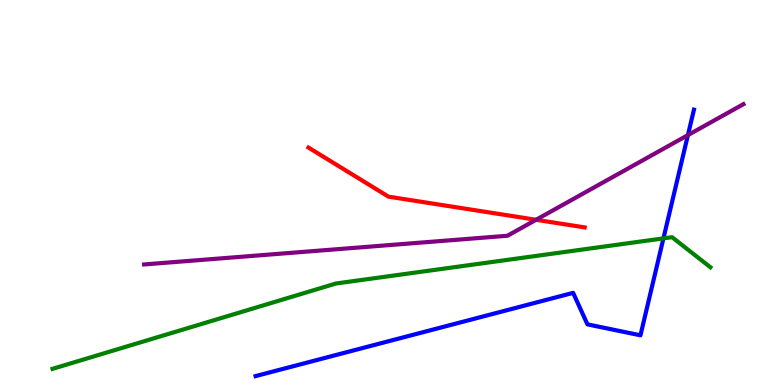[{'lines': ['blue', 'red'], 'intersections': []}, {'lines': ['green', 'red'], 'intersections': []}, {'lines': ['purple', 'red'], 'intersections': [{'x': 6.92, 'y': 4.29}]}, {'lines': ['blue', 'green'], 'intersections': [{'x': 8.56, 'y': 3.81}]}, {'lines': ['blue', 'purple'], 'intersections': [{'x': 8.88, 'y': 6.49}]}, {'lines': ['green', 'purple'], 'intersections': []}]